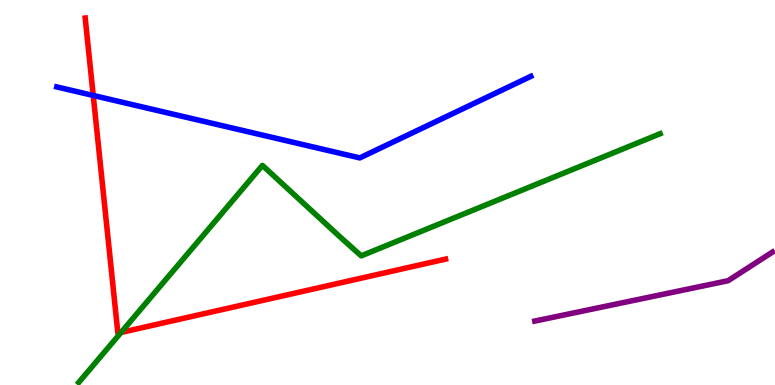[{'lines': ['blue', 'red'], 'intersections': [{'x': 1.2, 'y': 7.52}]}, {'lines': ['green', 'red'], 'intersections': [{'x': 1.56, 'y': 1.37}]}, {'lines': ['purple', 'red'], 'intersections': []}, {'lines': ['blue', 'green'], 'intersections': []}, {'lines': ['blue', 'purple'], 'intersections': []}, {'lines': ['green', 'purple'], 'intersections': []}]